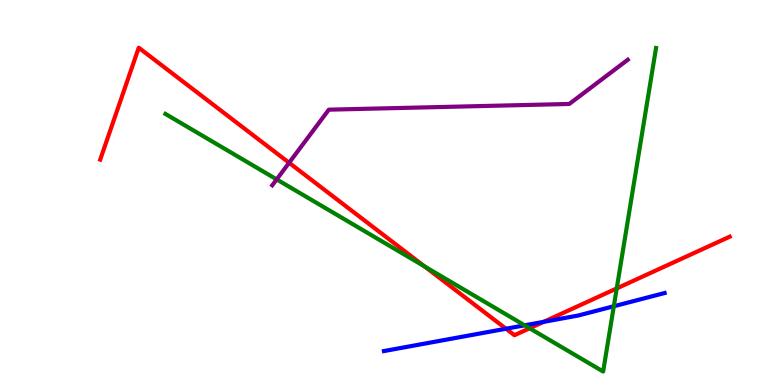[{'lines': ['blue', 'red'], 'intersections': [{'x': 6.53, 'y': 1.46}, {'x': 7.02, 'y': 1.64}]}, {'lines': ['green', 'red'], 'intersections': [{'x': 5.48, 'y': 3.08}, {'x': 6.83, 'y': 1.47}, {'x': 7.96, 'y': 2.51}]}, {'lines': ['purple', 'red'], 'intersections': [{'x': 3.73, 'y': 5.77}]}, {'lines': ['blue', 'green'], 'intersections': [{'x': 6.77, 'y': 1.55}, {'x': 7.92, 'y': 2.05}]}, {'lines': ['blue', 'purple'], 'intersections': []}, {'lines': ['green', 'purple'], 'intersections': [{'x': 3.57, 'y': 5.34}]}]